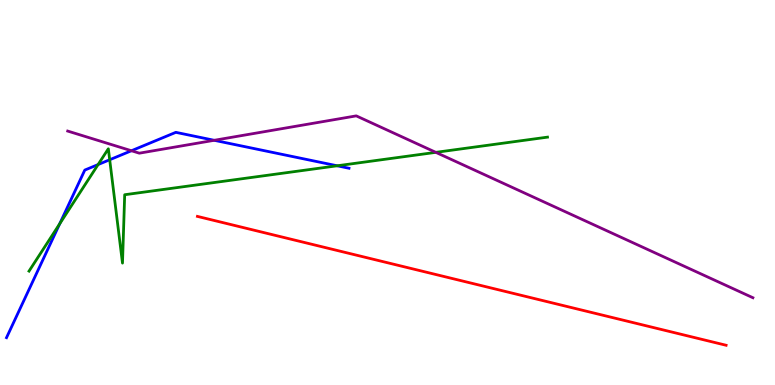[{'lines': ['blue', 'red'], 'intersections': []}, {'lines': ['green', 'red'], 'intersections': []}, {'lines': ['purple', 'red'], 'intersections': []}, {'lines': ['blue', 'green'], 'intersections': [{'x': 0.77, 'y': 4.19}, {'x': 1.27, 'y': 5.73}, {'x': 1.42, 'y': 5.85}, {'x': 4.35, 'y': 5.69}]}, {'lines': ['blue', 'purple'], 'intersections': [{'x': 1.7, 'y': 6.08}, {'x': 2.76, 'y': 6.36}]}, {'lines': ['green', 'purple'], 'intersections': [{'x': 5.62, 'y': 6.04}]}]